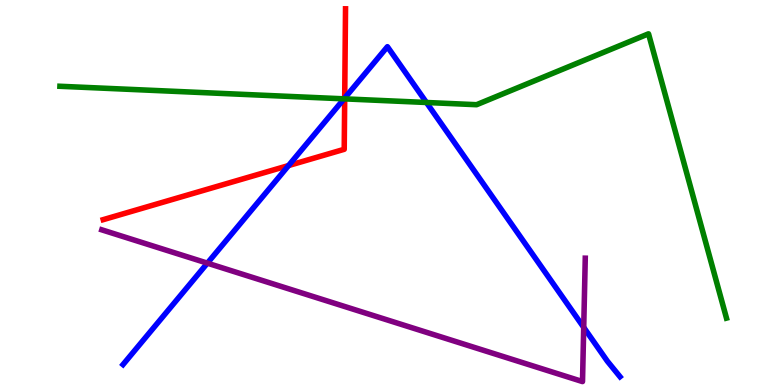[{'lines': ['blue', 'red'], 'intersections': [{'x': 3.72, 'y': 5.7}, {'x': 4.45, 'y': 7.45}]}, {'lines': ['green', 'red'], 'intersections': [{'x': 4.45, 'y': 7.43}]}, {'lines': ['purple', 'red'], 'intersections': []}, {'lines': ['blue', 'green'], 'intersections': [{'x': 4.44, 'y': 7.43}, {'x': 5.5, 'y': 7.34}]}, {'lines': ['blue', 'purple'], 'intersections': [{'x': 2.68, 'y': 3.16}, {'x': 7.53, 'y': 1.5}]}, {'lines': ['green', 'purple'], 'intersections': []}]